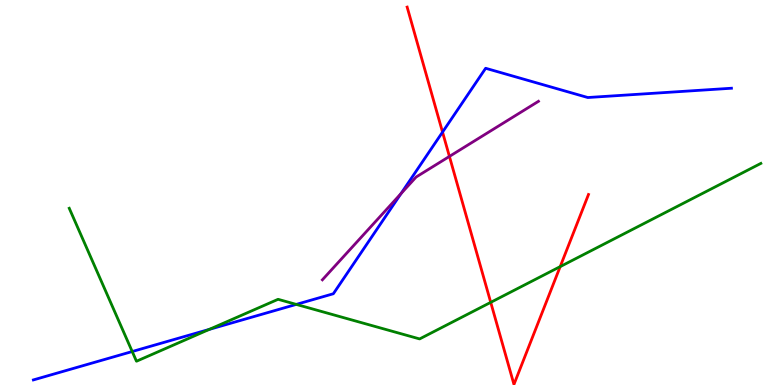[{'lines': ['blue', 'red'], 'intersections': [{'x': 5.71, 'y': 6.57}]}, {'lines': ['green', 'red'], 'intersections': [{'x': 6.33, 'y': 2.15}, {'x': 7.23, 'y': 3.07}]}, {'lines': ['purple', 'red'], 'intersections': [{'x': 5.8, 'y': 5.94}]}, {'lines': ['blue', 'green'], 'intersections': [{'x': 1.71, 'y': 0.869}, {'x': 2.7, 'y': 1.44}, {'x': 3.82, 'y': 2.09}]}, {'lines': ['blue', 'purple'], 'intersections': [{'x': 5.17, 'y': 4.97}]}, {'lines': ['green', 'purple'], 'intersections': []}]